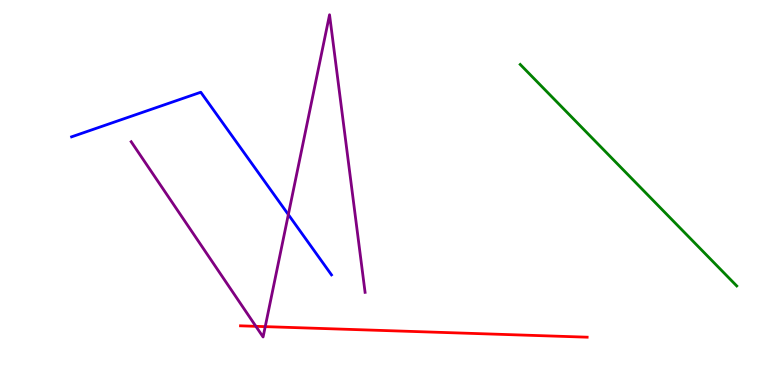[{'lines': ['blue', 'red'], 'intersections': []}, {'lines': ['green', 'red'], 'intersections': []}, {'lines': ['purple', 'red'], 'intersections': [{'x': 3.3, 'y': 1.52}, {'x': 3.42, 'y': 1.52}]}, {'lines': ['blue', 'green'], 'intersections': []}, {'lines': ['blue', 'purple'], 'intersections': [{'x': 3.72, 'y': 4.43}]}, {'lines': ['green', 'purple'], 'intersections': []}]